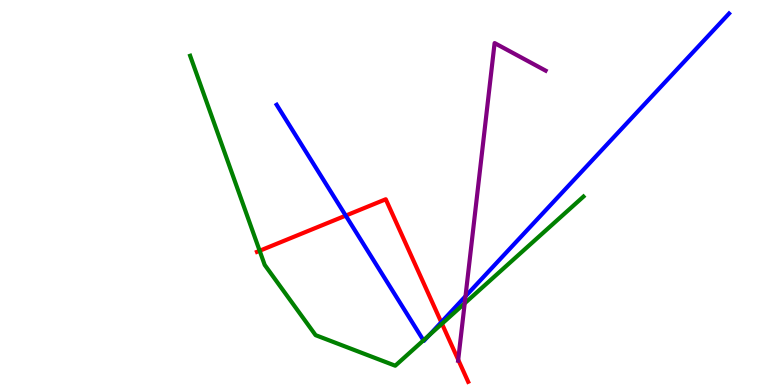[{'lines': ['blue', 'red'], 'intersections': [{'x': 4.46, 'y': 4.4}, {'x': 5.69, 'y': 1.63}]}, {'lines': ['green', 'red'], 'intersections': [{'x': 3.35, 'y': 3.49}, {'x': 5.7, 'y': 1.59}]}, {'lines': ['purple', 'red'], 'intersections': [{'x': 5.91, 'y': 0.656}]}, {'lines': ['blue', 'green'], 'intersections': [{'x': 5.46, 'y': 1.16}, {'x': 5.54, 'y': 1.29}]}, {'lines': ['blue', 'purple'], 'intersections': [{'x': 6.01, 'y': 2.31}]}, {'lines': ['green', 'purple'], 'intersections': [{'x': 6.0, 'y': 2.12}]}]